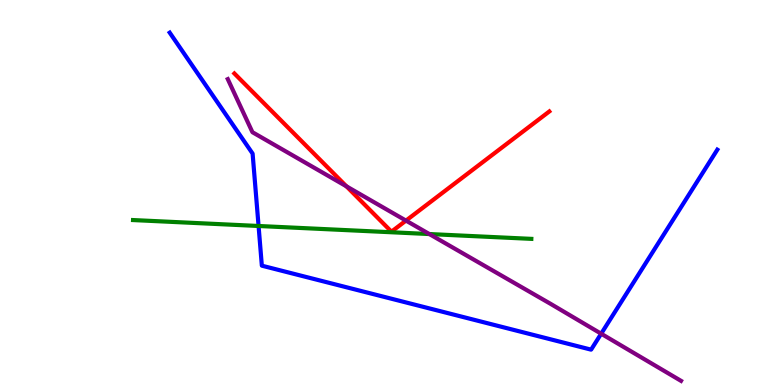[{'lines': ['blue', 'red'], 'intersections': []}, {'lines': ['green', 'red'], 'intersections': []}, {'lines': ['purple', 'red'], 'intersections': [{'x': 4.47, 'y': 5.16}, {'x': 5.24, 'y': 4.27}]}, {'lines': ['blue', 'green'], 'intersections': [{'x': 3.34, 'y': 4.13}]}, {'lines': ['blue', 'purple'], 'intersections': [{'x': 7.76, 'y': 1.33}]}, {'lines': ['green', 'purple'], 'intersections': [{'x': 5.54, 'y': 3.92}]}]